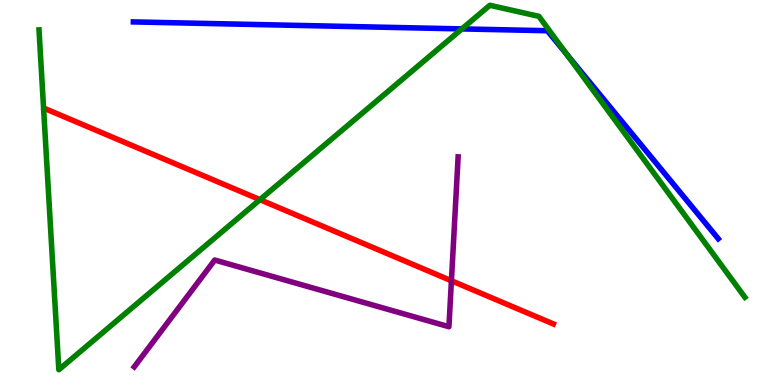[{'lines': ['blue', 'red'], 'intersections': []}, {'lines': ['green', 'red'], 'intersections': [{'x': 3.35, 'y': 4.81}]}, {'lines': ['purple', 'red'], 'intersections': [{'x': 5.82, 'y': 2.71}]}, {'lines': ['blue', 'green'], 'intersections': [{'x': 5.96, 'y': 9.25}, {'x': 7.32, 'y': 8.58}]}, {'lines': ['blue', 'purple'], 'intersections': []}, {'lines': ['green', 'purple'], 'intersections': []}]